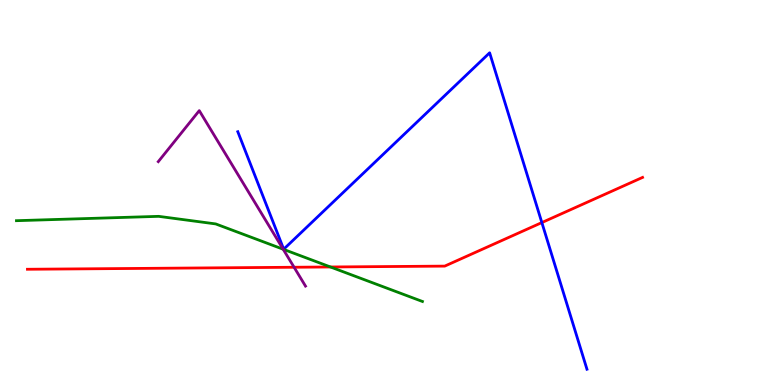[{'lines': ['blue', 'red'], 'intersections': [{'x': 6.99, 'y': 4.22}]}, {'lines': ['green', 'red'], 'intersections': [{'x': 4.26, 'y': 3.07}]}, {'lines': ['purple', 'red'], 'intersections': [{'x': 3.79, 'y': 3.06}]}, {'lines': ['blue', 'green'], 'intersections': []}, {'lines': ['blue', 'purple'], 'intersections': []}, {'lines': ['green', 'purple'], 'intersections': [{'x': 3.65, 'y': 3.53}]}]